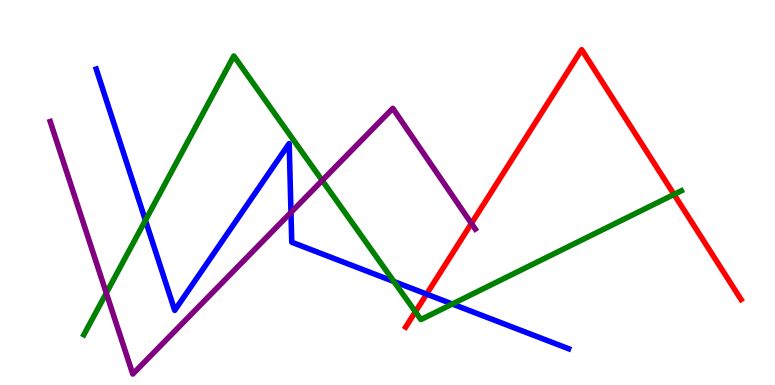[{'lines': ['blue', 'red'], 'intersections': [{'x': 5.5, 'y': 2.36}]}, {'lines': ['green', 'red'], 'intersections': [{'x': 5.36, 'y': 1.9}, {'x': 8.7, 'y': 4.95}]}, {'lines': ['purple', 'red'], 'intersections': [{'x': 6.08, 'y': 4.2}]}, {'lines': ['blue', 'green'], 'intersections': [{'x': 1.88, 'y': 4.28}, {'x': 5.08, 'y': 2.69}, {'x': 5.84, 'y': 2.1}]}, {'lines': ['blue', 'purple'], 'intersections': [{'x': 3.75, 'y': 4.48}]}, {'lines': ['green', 'purple'], 'intersections': [{'x': 1.37, 'y': 2.39}, {'x': 4.16, 'y': 5.31}]}]